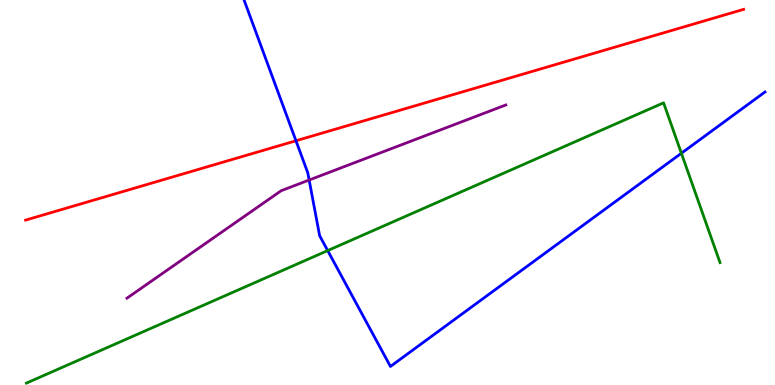[{'lines': ['blue', 'red'], 'intersections': [{'x': 3.82, 'y': 6.34}]}, {'lines': ['green', 'red'], 'intersections': []}, {'lines': ['purple', 'red'], 'intersections': []}, {'lines': ['blue', 'green'], 'intersections': [{'x': 4.23, 'y': 3.49}, {'x': 8.79, 'y': 6.02}]}, {'lines': ['blue', 'purple'], 'intersections': [{'x': 3.99, 'y': 5.32}]}, {'lines': ['green', 'purple'], 'intersections': []}]